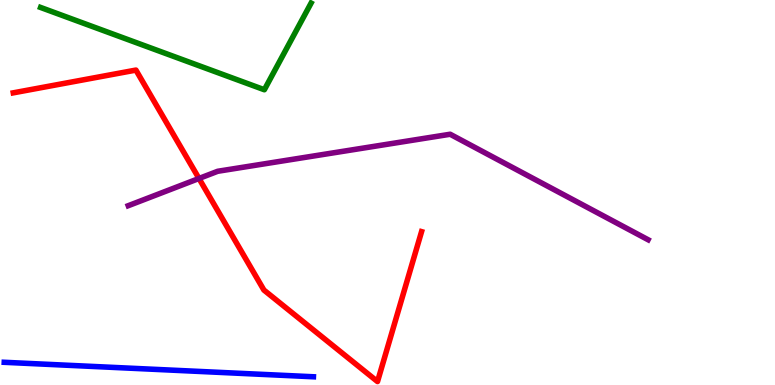[{'lines': ['blue', 'red'], 'intersections': []}, {'lines': ['green', 'red'], 'intersections': []}, {'lines': ['purple', 'red'], 'intersections': [{'x': 2.57, 'y': 5.36}]}, {'lines': ['blue', 'green'], 'intersections': []}, {'lines': ['blue', 'purple'], 'intersections': []}, {'lines': ['green', 'purple'], 'intersections': []}]